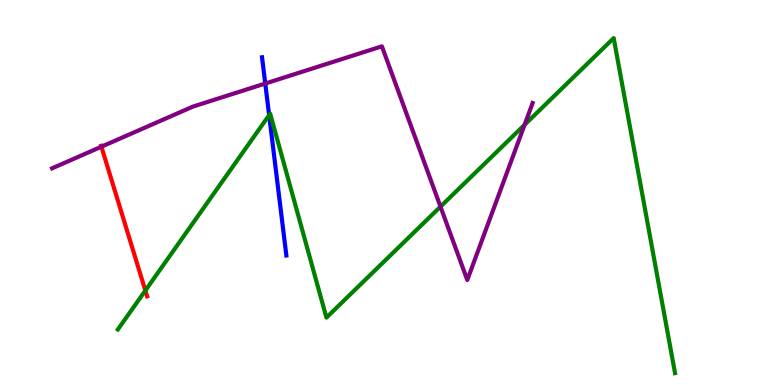[{'lines': ['blue', 'red'], 'intersections': []}, {'lines': ['green', 'red'], 'intersections': [{'x': 1.88, 'y': 2.45}]}, {'lines': ['purple', 'red'], 'intersections': [{'x': 1.31, 'y': 6.19}]}, {'lines': ['blue', 'green'], 'intersections': [{'x': 3.47, 'y': 7.01}]}, {'lines': ['blue', 'purple'], 'intersections': [{'x': 3.42, 'y': 7.83}]}, {'lines': ['green', 'purple'], 'intersections': [{'x': 5.68, 'y': 4.63}, {'x': 6.77, 'y': 6.76}]}]